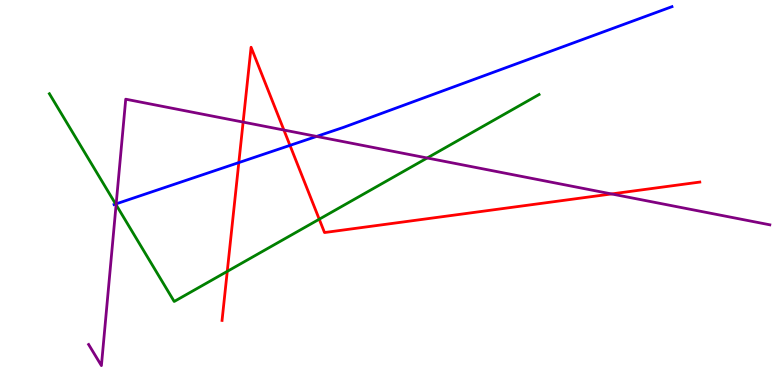[{'lines': ['blue', 'red'], 'intersections': [{'x': 3.08, 'y': 5.78}, {'x': 3.74, 'y': 6.22}]}, {'lines': ['green', 'red'], 'intersections': [{'x': 2.93, 'y': 2.95}, {'x': 4.12, 'y': 4.31}]}, {'lines': ['purple', 'red'], 'intersections': [{'x': 3.14, 'y': 6.83}, {'x': 3.66, 'y': 6.62}, {'x': 7.89, 'y': 4.96}]}, {'lines': ['blue', 'green'], 'intersections': [{'x': 1.49, 'y': 4.7}]}, {'lines': ['blue', 'purple'], 'intersections': [{'x': 1.5, 'y': 4.71}, {'x': 4.09, 'y': 6.46}]}, {'lines': ['green', 'purple'], 'intersections': [{'x': 1.5, 'y': 4.68}, {'x': 5.51, 'y': 5.9}]}]